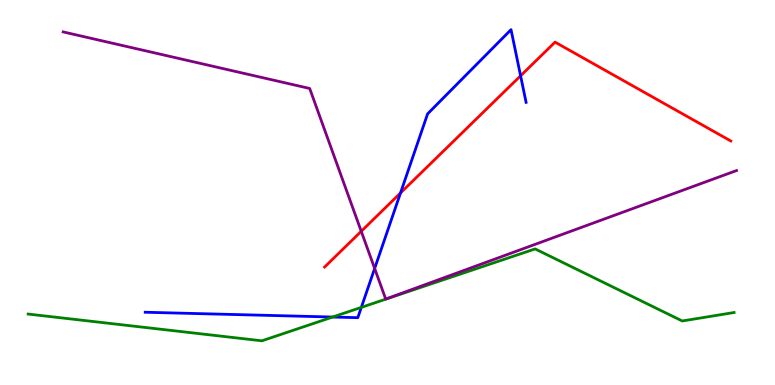[{'lines': ['blue', 'red'], 'intersections': [{'x': 5.17, 'y': 4.99}, {'x': 6.72, 'y': 8.03}]}, {'lines': ['green', 'red'], 'intersections': []}, {'lines': ['purple', 'red'], 'intersections': [{'x': 4.66, 'y': 3.99}]}, {'lines': ['blue', 'green'], 'intersections': [{'x': 4.29, 'y': 1.77}, {'x': 4.66, 'y': 2.02}]}, {'lines': ['blue', 'purple'], 'intersections': [{'x': 4.83, 'y': 3.03}]}, {'lines': ['green', 'purple'], 'intersections': []}]